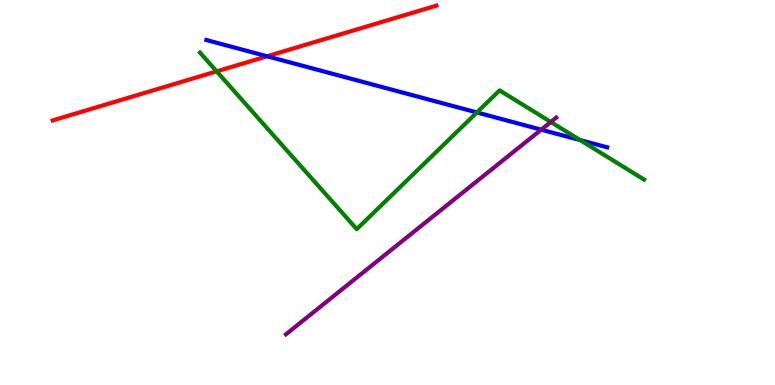[{'lines': ['blue', 'red'], 'intersections': [{'x': 3.45, 'y': 8.54}]}, {'lines': ['green', 'red'], 'intersections': [{'x': 2.8, 'y': 8.15}]}, {'lines': ['purple', 'red'], 'intersections': []}, {'lines': ['blue', 'green'], 'intersections': [{'x': 6.15, 'y': 7.08}, {'x': 7.49, 'y': 6.36}]}, {'lines': ['blue', 'purple'], 'intersections': [{'x': 6.98, 'y': 6.63}]}, {'lines': ['green', 'purple'], 'intersections': [{'x': 7.11, 'y': 6.83}]}]